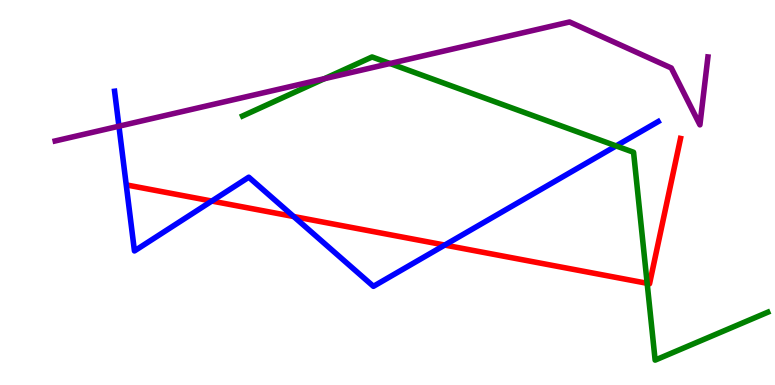[{'lines': ['blue', 'red'], 'intersections': [{'x': 2.73, 'y': 4.78}, {'x': 3.79, 'y': 4.38}, {'x': 5.74, 'y': 3.63}]}, {'lines': ['green', 'red'], 'intersections': [{'x': 8.35, 'y': 2.64}]}, {'lines': ['purple', 'red'], 'intersections': []}, {'lines': ['blue', 'green'], 'intersections': [{'x': 7.95, 'y': 6.21}]}, {'lines': ['blue', 'purple'], 'intersections': [{'x': 1.53, 'y': 6.72}]}, {'lines': ['green', 'purple'], 'intersections': [{'x': 4.19, 'y': 7.96}, {'x': 5.03, 'y': 8.35}]}]